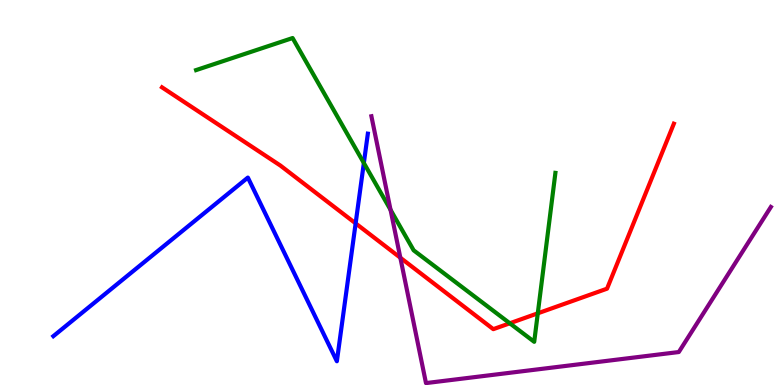[{'lines': ['blue', 'red'], 'intersections': [{'x': 4.59, 'y': 4.2}]}, {'lines': ['green', 'red'], 'intersections': [{'x': 6.58, 'y': 1.6}, {'x': 6.94, 'y': 1.86}]}, {'lines': ['purple', 'red'], 'intersections': [{'x': 5.17, 'y': 3.31}]}, {'lines': ['blue', 'green'], 'intersections': [{'x': 4.69, 'y': 5.77}]}, {'lines': ['blue', 'purple'], 'intersections': []}, {'lines': ['green', 'purple'], 'intersections': [{'x': 5.04, 'y': 4.55}]}]